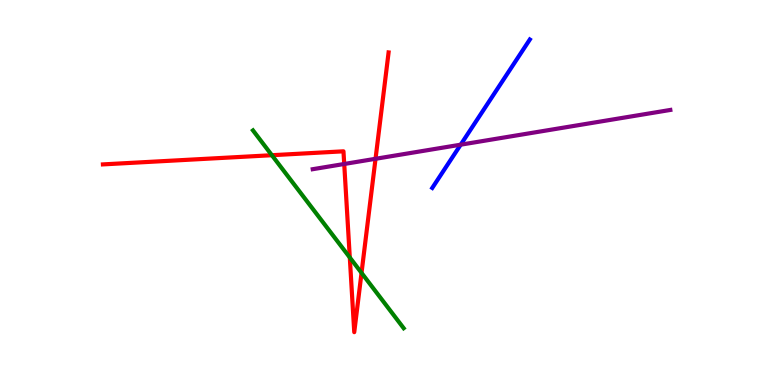[{'lines': ['blue', 'red'], 'intersections': []}, {'lines': ['green', 'red'], 'intersections': [{'x': 3.51, 'y': 5.97}, {'x': 4.51, 'y': 3.31}, {'x': 4.66, 'y': 2.91}]}, {'lines': ['purple', 'red'], 'intersections': [{'x': 4.44, 'y': 5.74}, {'x': 4.85, 'y': 5.88}]}, {'lines': ['blue', 'green'], 'intersections': []}, {'lines': ['blue', 'purple'], 'intersections': [{'x': 5.94, 'y': 6.24}]}, {'lines': ['green', 'purple'], 'intersections': []}]